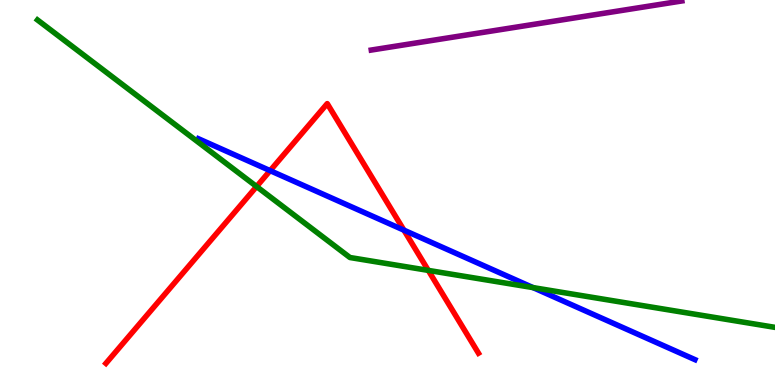[{'lines': ['blue', 'red'], 'intersections': [{'x': 3.49, 'y': 5.57}, {'x': 5.21, 'y': 4.02}]}, {'lines': ['green', 'red'], 'intersections': [{'x': 3.31, 'y': 5.15}, {'x': 5.53, 'y': 2.98}]}, {'lines': ['purple', 'red'], 'intersections': []}, {'lines': ['blue', 'green'], 'intersections': [{'x': 6.88, 'y': 2.53}]}, {'lines': ['blue', 'purple'], 'intersections': []}, {'lines': ['green', 'purple'], 'intersections': []}]